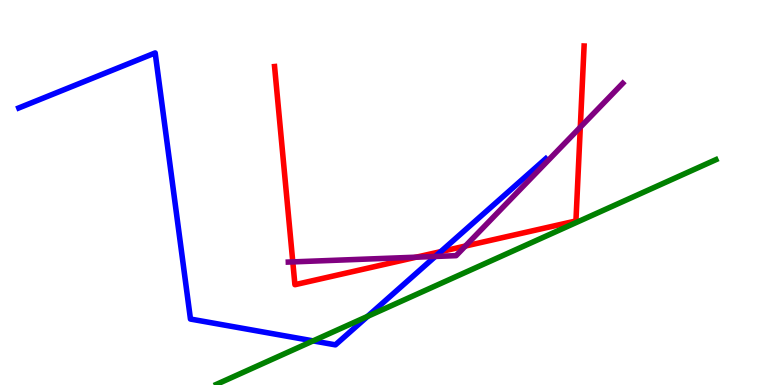[{'lines': ['blue', 'red'], 'intersections': [{'x': 5.69, 'y': 3.46}]}, {'lines': ['green', 'red'], 'intersections': []}, {'lines': ['purple', 'red'], 'intersections': [{'x': 3.78, 'y': 3.2}, {'x': 5.37, 'y': 3.32}, {'x': 6.0, 'y': 3.61}, {'x': 7.49, 'y': 6.7}]}, {'lines': ['blue', 'green'], 'intersections': [{'x': 4.04, 'y': 1.15}, {'x': 4.74, 'y': 1.78}]}, {'lines': ['blue', 'purple'], 'intersections': [{'x': 5.62, 'y': 3.34}]}, {'lines': ['green', 'purple'], 'intersections': []}]